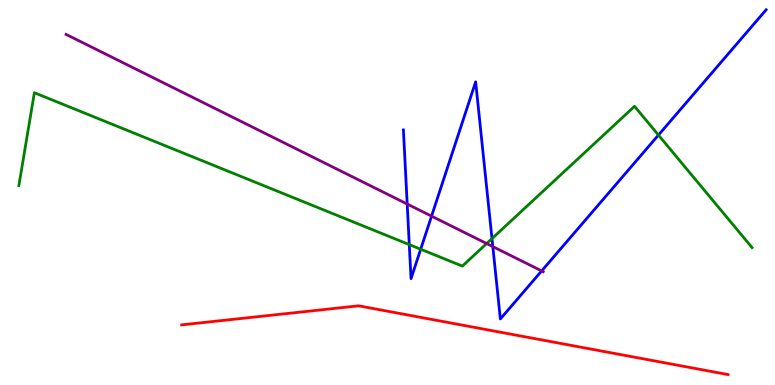[{'lines': ['blue', 'red'], 'intersections': []}, {'lines': ['green', 'red'], 'intersections': []}, {'lines': ['purple', 'red'], 'intersections': []}, {'lines': ['blue', 'green'], 'intersections': [{'x': 5.28, 'y': 3.65}, {'x': 5.43, 'y': 3.53}, {'x': 6.35, 'y': 3.8}, {'x': 8.5, 'y': 6.49}]}, {'lines': ['blue', 'purple'], 'intersections': [{'x': 5.25, 'y': 4.7}, {'x': 5.57, 'y': 4.39}, {'x': 6.36, 'y': 3.59}, {'x': 6.99, 'y': 2.96}]}, {'lines': ['green', 'purple'], 'intersections': [{'x': 6.28, 'y': 3.67}]}]